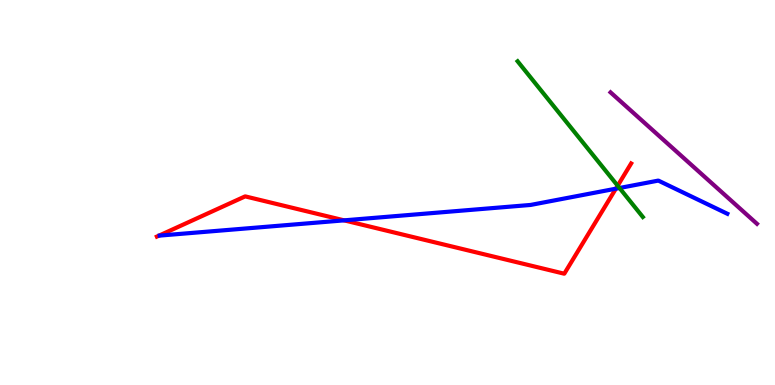[{'lines': ['blue', 'red'], 'intersections': [{'x': 4.44, 'y': 4.28}, {'x': 7.95, 'y': 5.1}]}, {'lines': ['green', 'red'], 'intersections': [{'x': 7.97, 'y': 5.18}]}, {'lines': ['purple', 'red'], 'intersections': []}, {'lines': ['blue', 'green'], 'intersections': [{'x': 7.99, 'y': 5.12}]}, {'lines': ['blue', 'purple'], 'intersections': []}, {'lines': ['green', 'purple'], 'intersections': []}]